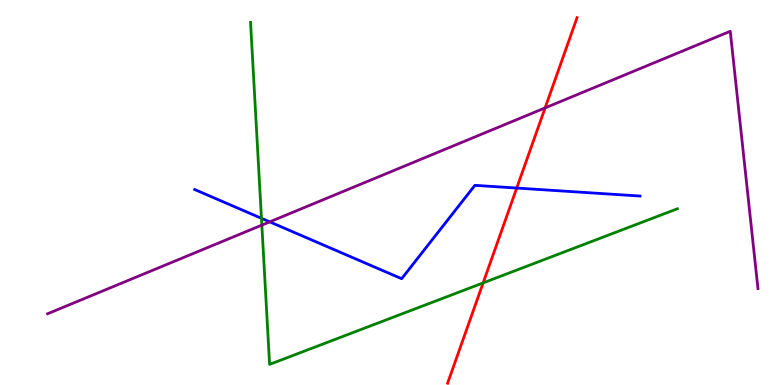[{'lines': ['blue', 'red'], 'intersections': [{'x': 6.67, 'y': 5.12}]}, {'lines': ['green', 'red'], 'intersections': [{'x': 6.23, 'y': 2.65}]}, {'lines': ['purple', 'red'], 'intersections': [{'x': 7.03, 'y': 7.2}]}, {'lines': ['blue', 'green'], 'intersections': [{'x': 3.37, 'y': 4.33}]}, {'lines': ['blue', 'purple'], 'intersections': [{'x': 3.48, 'y': 4.24}]}, {'lines': ['green', 'purple'], 'intersections': [{'x': 3.38, 'y': 4.15}]}]